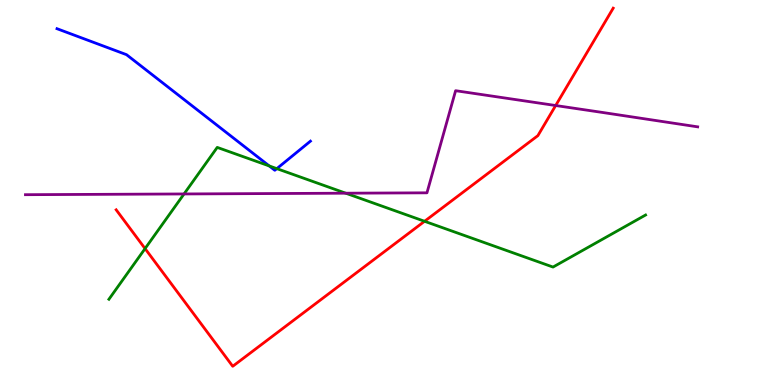[{'lines': ['blue', 'red'], 'intersections': []}, {'lines': ['green', 'red'], 'intersections': [{'x': 1.87, 'y': 3.54}, {'x': 5.48, 'y': 4.25}]}, {'lines': ['purple', 'red'], 'intersections': [{'x': 7.17, 'y': 7.26}]}, {'lines': ['blue', 'green'], 'intersections': [{'x': 3.47, 'y': 5.69}, {'x': 3.57, 'y': 5.62}]}, {'lines': ['blue', 'purple'], 'intersections': []}, {'lines': ['green', 'purple'], 'intersections': [{'x': 2.37, 'y': 4.96}, {'x': 4.46, 'y': 4.98}]}]